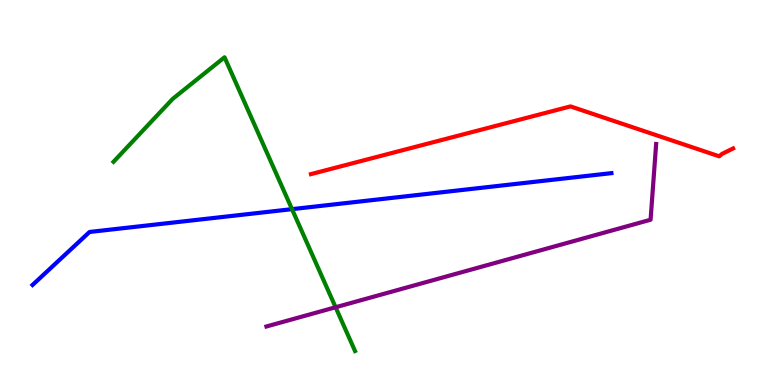[{'lines': ['blue', 'red'], 'intersections': []}, {'lines': ['green', 'red'], 'intersections': []}, {'lines': ['purple', 'red'], 'intersections': []}, {'lines': ['blue', 'green'], 'intersections': [{'x': 3.77, 'y': 4.57}]}, {'lines': ['blue', 'purple'], 'intersections': []}, {'lines': ['green', 'purple'], 'intersections': [{'x': 4.33, 'y': 2.02}]}]